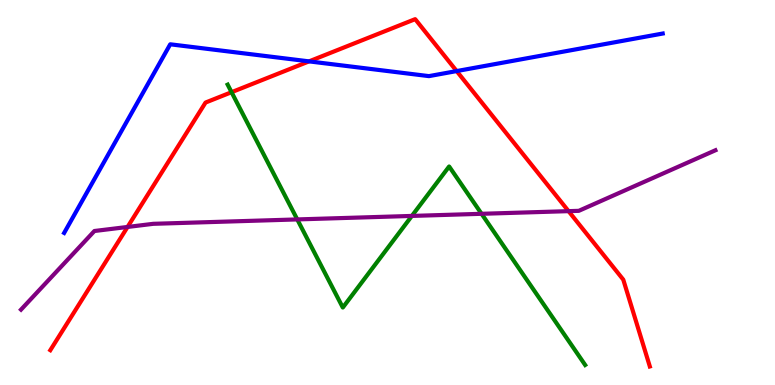[{'lines': ['blue', 'red'], 'intersections': [{'x': 3.99, 'y': 8.41}, {'x': 5.89, 'y': 8.15}]}, {'lines': ['green', 'red'], 'intersections': [{'x': 2.99, 'y': 7.61}]}, {'lines': ['purple', 'red'], 'intersections': [{'x': 1.65, 'y': 4.11}, {'x': 7.34, 'y': 4.52}]}, {'lines': ['blue', 'green'], 'intersections': []}, {'lines': ['blue', 'purple'], 'intersections': []}, {'lines': ['green', 'purple'], 'intersections': [{'x': 3.84, 'y': 4.3}, {'x': 5.31, 'y': 4.39}, {'x': 6.21, 'y': 4.45}]}]